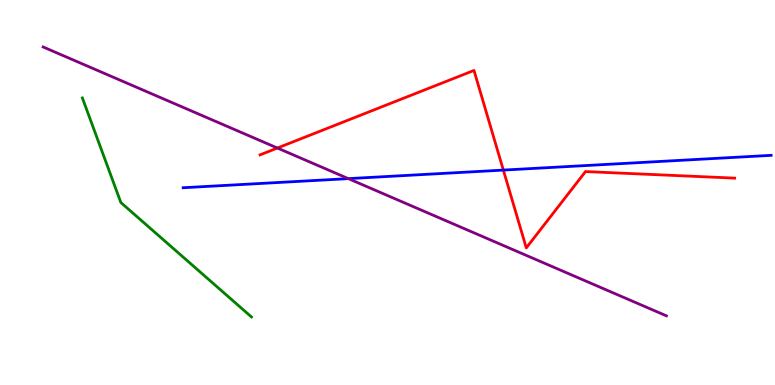[{'lines': ['blue', 'red'], 'intersections': [{'x': 6.49, 'y': 5.58}]}, {'lines': ['green', 'red'], 'intersections': []}, {'lines': ['purple', 'red'], 'intersections': [{'x': 3.58, 'y': 6.16}]}, {'lines': ['blue', 'green'], 'intersections': []}, {'lines': ['blue', 'purple'], 'intersections': [{'x': 4.49, 'y': 5.36}]}, {'lines': ['green', 'purple'], 'intersections': []}]